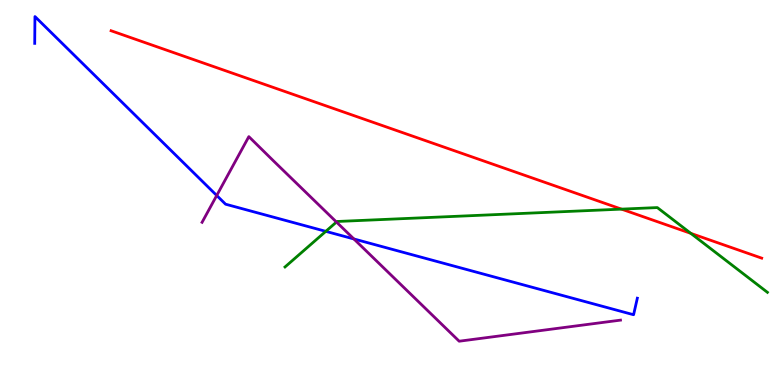[{'lines': ['blue', 'red'], 'intersections': []}, {'lines': ['green', 'red'], 'intersections': [{'x': 8.02, 'y': 4.57}, {'x': 8.91, 'y': 3.94}]}, {'lines': ['purple', 'red'], 'intersections': []}, {'lines': ['blue', 'green'], 'intersections': [{'x': 4.2, 'y': 3.99}]}, {'lines': ['blue', 'purple'], 'intersections': [{'x': 2.8, 'y': 4.92}, {'x': 4.57, 'y': 3.79}]}, {'lines': ['green', 'purple'], 'intersections': [{'x': 4.34, 'y': 4.23}]}]